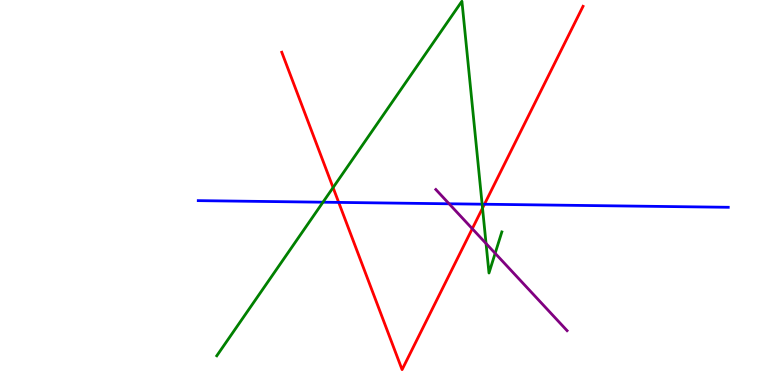[{'lines': ['blue', 'red'], 'intersections': [{'x': 4.37, 'y': 4.74}, {'x': 6.25, 'y': 4.7}]}, {'lines': ['green', 'red'], 'intersections': [{'x': 4.3, 'y': 5.13}, {'x': 6.23, 'y': 4.59}]}, {'lines': ['purple', 'red'], 'intersections': [{'x': 6.09, 'y': 4.06}]}, {'lines': ['blue', 'green'], 'intersections': [{'x': 4.17, 'y': 4.75}, {'x': 6.22, 'y': 4.7}]}, {'lines': ['blue', 'purple'], 'intersections': [{'x': 5.79, 'y': 4.71}]}, {'lines': ['green', 'purple'], 'intersections': [{'x': 6.27, 'y': 3.68}, {'x': 6.39, 'y': 3.42}]}]